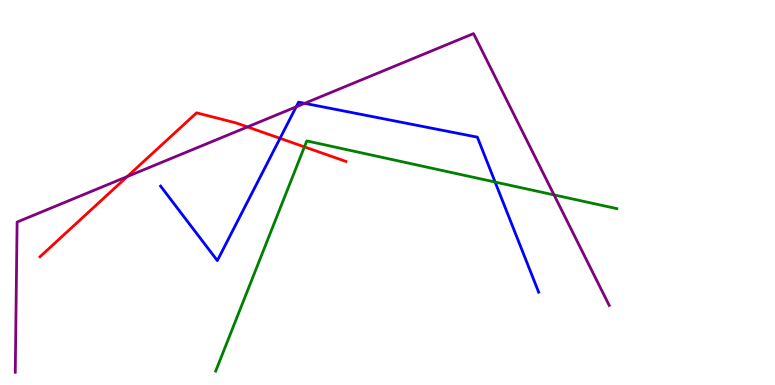[{'lines': ['blue', 'red'], 'intersections': [{'x': 3.61, 'y': 6.41}]}, {'lines': ['green', 'red'], 'intersections': [{'x': 3.93, 'y': 6.18}]}, {'lines': ['purple', 'red'], 'intersections': [{'x': 1.64, 'y': 5.41}, {'x': 3.19, 'y': 6.7}]}, {'lines': ['blue', 'green'], 'intersections': [{'x': 6.39, 'y': 5.27}]}, {'lines': ['blue', 'purple'], 'intersections': [{'x': 3.82, 'y': 7.23}, {'x': 3.93, 'y': 7.32}]}, {'lines': ['green', 'purple'], 'intersections': [{'x': 7.15, 'y': 4.94}]}]